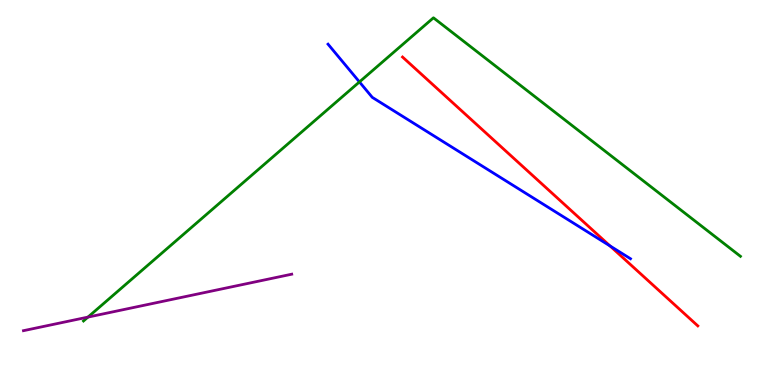[{'lines': ['blue', 'red'], 'intersections': [{'x': 7.87, 'y': 3.61}]}, {'lines': ['green', 'red'], 'intersections': []}, {'lines': ['purple', 'red'], 'intersections': []}, {'lines': ['blue', 'green'], 'intersections': [{'x': 4.64, 'y': 7.87}]}, {'lines': ['blue', 'purple'], 'intersections': []}, {'lines': ['green', 'purple'], 'intersections': [{'x': 1.14, 'y': 1.76}]}]